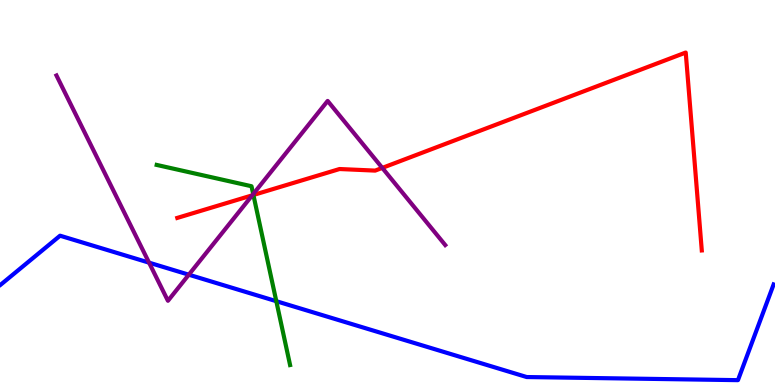[{'lines': ['blue', 'red'], 'intersections': []}, {'lines': ['green', 'red'], 'intersections': [{'x': 3.27, 'y': 4.94}]}, {'lines': ['purple', 'red'], 'intersections': [{'x': 3.25, 'y': 4.93}, {'x': 4.93, 'y': 5.64}]}, {'lines': ['blue', 'green'], 'intersections': [{'x': 3.57, 'y': 2.18}]}, {'lines': ['blue', 'purple'], 'intersections': [{'x': 1.92, 'y': 3.18}, {'x': 2.44, 'y': 2.87}]}, {'lines': ['green', 'purple'], 'intersections': [{'x': 3.27, 'y': 4.96}]}]